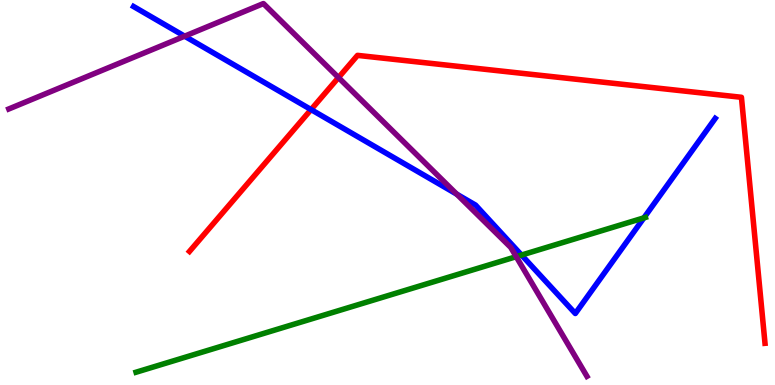[{'lines': ['blue', 'red'], 'intersections': [{'x': 4.01, 'y': 7.15}]}, {'lines': ['green', 'red'], 'intersections': []}, {'lines': ['purple', 'red'], 'intersections': [{'x': 4.37, 'y': 7.99}]}, {'lines': ['blue', 'green'], 'intersections': [{'x': 6.73, 'y': 3.38}, {'x': 8.31, 'y': 4.34}]}, {'lines': ['blue', 'purple'], 'intersections': [{'x': 2.38, 'y': 9.06}, {'x': 5.89, 'y': 4.96}]}, {'lines': ['green', 'purple'], 'intersections': [{'x': 6.66, 'y': 3.33}]}]